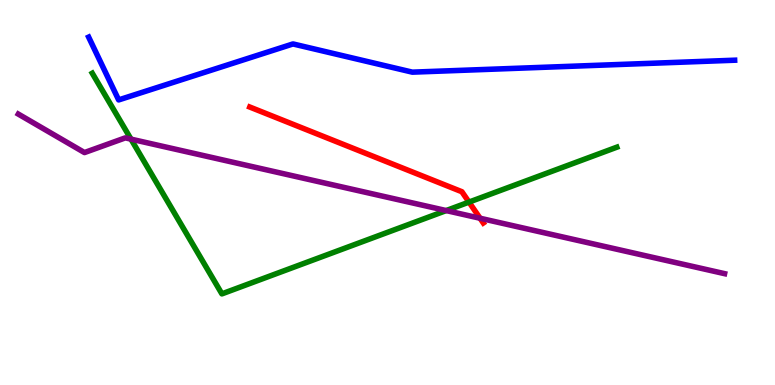[{'lines': ['blue', 'red'], 'intersections': []}, {'lines': ['green', 'red'], 'intersections': [{'x': 6.05, 'y': 4.75}]}, {'lines': ['purple', 'red'], 'intersections': [{'x': 6.19, 'y': 4.33}]}, {'lines': ['blue', 'green'], 'intersections': []}, {'lines': ['blue', 'purple'], 'intersections': []}, {'lines': ['green', 'purple'], 'intersections': [{'x': 1.69, 'y': 6.39}, {'x': 5.76, 'y': 4.53}]}]